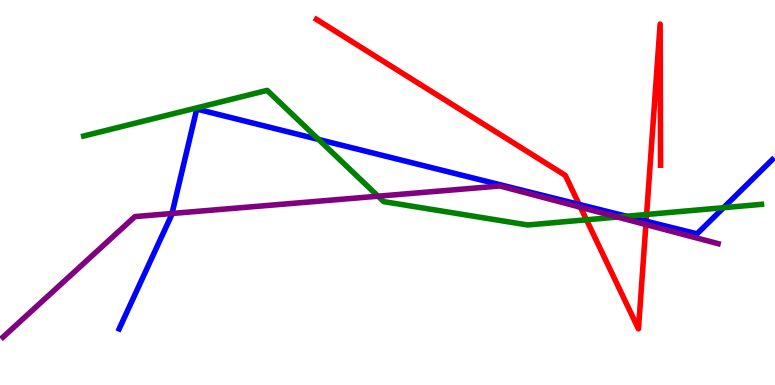[{'lines': ['blue', 'red'], 'intersections': [{'x': 7.47, 'y': 4.69}, {'x': 8.34, 'y': 4.26}]}, {'lines': ['green', 'red'], 'intersections': [{'x': 7.57, 'y': 4.29}, {'x': 8.34, 'y': 4.43}]}, {'lines': ['purple', 'red'], 'intersections': [{'x': 7.49, 'y': 4.62}, {'x': 8.33, 'y': 4.17}]}, {'lines': ['blue', 'green'], 'intersections': [{'x': 4.11, 'y': 6.38}, {'x': 8.08, 'y': 4.38}, {'x': 9.34, 'y': 4.61}]}, {'lines': ['blue', 'purple'], 'intersections': [{'x': 2.22, 'y': 4.45}]}, {'lines': ['green', 'purple'], 'intersections': [{'x': 4.88, 'y': 4.9}, {'x': 7.97, 'y': 4.36}]}]